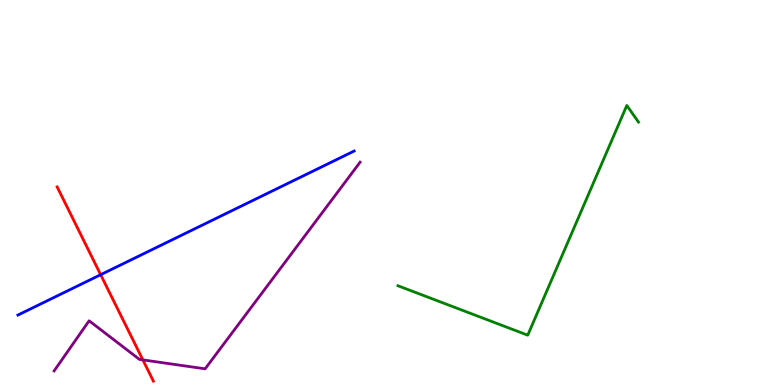[{'lines': ['blue', 'red'], 'intersections': [{'x': 1.3, 'y': 2.87}]}, {'lines': ['green', 'red'], 'intersections': []}, {'lines': ['purple', 'red'], 'intersections': [{'x': 1.84, 'y': 0.652}]}, {'lines': ['blue', 'green'], 'intersections': []}, {'lines': ['blue', 'purple'], 'intersections': []}, {'lines': ['green', 'purple'], 'intersections': []}]